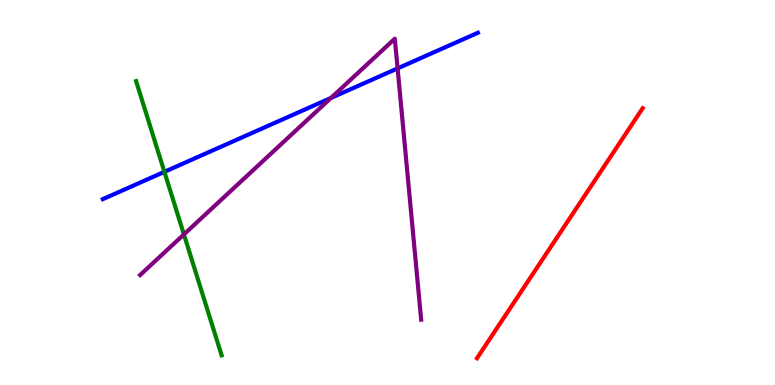[{'lines': ['blue', 'red'], 'intersections': []}, {'lines': ['green', 'red'], 'intersections': []}, {'lines': ['purple', 'red'], 'intersections': []}, {'lines': ['blue', 'green'], 'intersections': [{'x': 2.12, 'y': 5.54}]}, {'lines': ['blue', 'purple'], 'intersections': [{'x': 4.27, 'y': 7.46}, {'x': 5.13, 'y': 8.22}]}, {'lines': ['green', 'purple'], 'intersections': [{'x': 2.37, 'y': 3.91}]}]